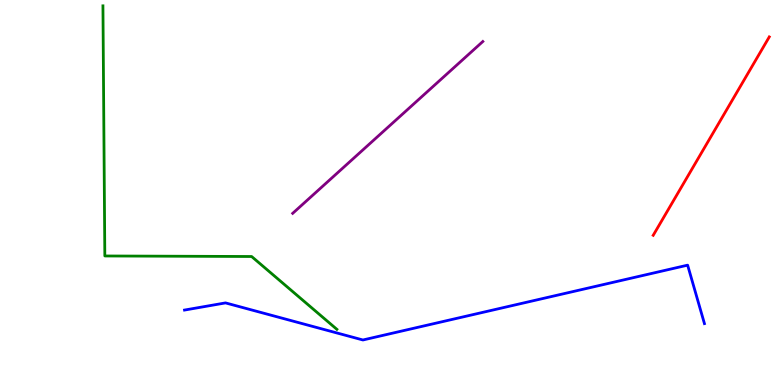[{'lines': ['blue', 'red'], 'intersections': []}, {'lines': ['green', 'red'], 'intersections': []}, {'lines': ['purple', 'red'], 'intersections': []}, {'lines': ['blue', 'green'], 'intersections': []}, {'lines': ['blue', 'purple'], 'intersections': []}, {'lines': ['green', 'purple'], 'intersections': []}]